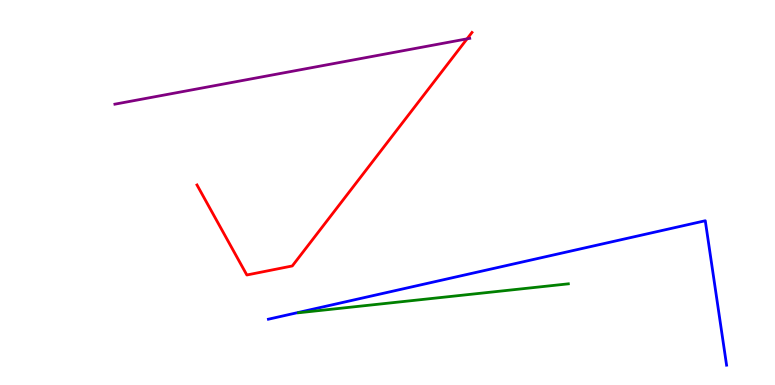[{'lines': ['blue', 'red'], 'intersections': []}, {'lines': ['green', 'red'], 'intersections': []}, {'lines': ['purple', 'red'], 'intersections': [{'x': 6.03, 'y': 8.99}]}, {'lines': ['blue', 'green'], 'intersections': []}, {'lines': ['blue', 'purple'], 'intersections': []}, {'lines': ['green', 'purple'], 'intersections': []}]